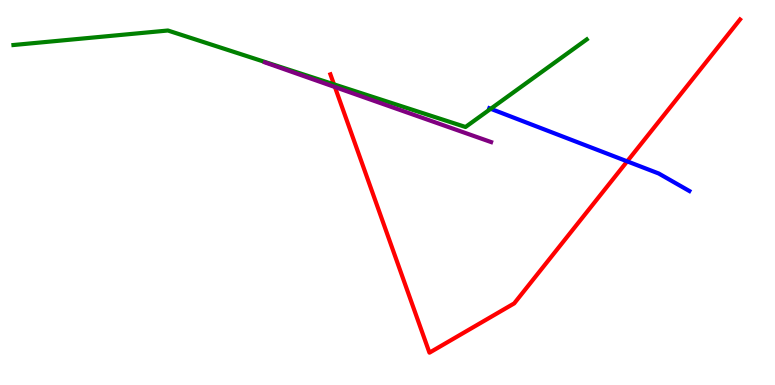[{'lines': ['blue', 'red'], 'intersections': [{'x': 8.09, 'y': 5.81}]}, {'lines': ['green', 'red'], 'intersections': [{'x': 4.31, 'y': 7.81}]}, {'lines': ['purple', 'red'], 'intersections': [{'x': 4.32, 'y': 7.74}]}, {'lines': ['blue', 'green'], 'intersections': [{'x': 6.33, 'y': 7.17}]}, {'lines': ['blue', 'purple'], 'intersections': []}, {'lines': ['green', 'purple'], 'intersections': []}]